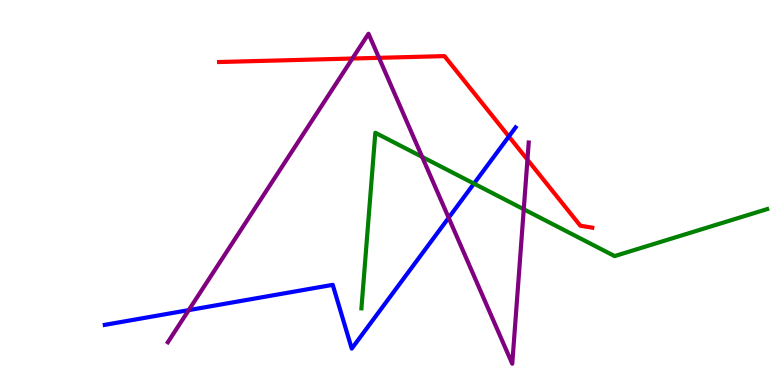[{'lines': ['blue', 'red'], 'intersections': [{'x': 6.57, 'y': 6.45}]}, {'lines': ['green', 'red'], 'intersections': []}, {'lines': ['purple', 'red'], 'intersections': [{'x': 4.55, 'y': 8.48}, {'x': 4.89, 'y': 8.5}, {'x': 6.81, 'y': 5.85}]}, {'lines': ['blue', 'green'], 'intersections': [{'x': 6.12, 'y': 5.23}]}, {'lines': ['blue', 'purple'], 'intersections': [{'x': 2.44, 'y': 1.94}, {'x': 5.79, 'y': 4.34}]}, {'lines': ['green', 'purple'], 'intersections': [{'x': 5.45, 'y': 5.92}, {'x': 6.76, 'y': 4.56}]}]